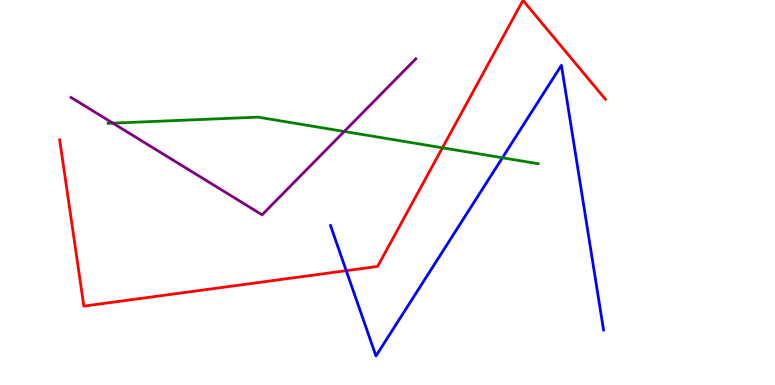[{'lines': ['blue', 'red'], 'intersections': [{'x': 4.47, 'y': 2.97}]}, {'lines': ['green', 'red'], 'intersections': [{'x': 5.71, 'y': 6.16}]}, {'lines': ['purple', 'red'], 'intersections': []}, {'lines': ['blue', 'green'], 'intersections': [{'x': 6.48, 'y': 5.9}]}, {'lines': ['blue', 'purple'], 'intersections': []}, {'lines': ['green', 'purple'], 'intersections': [{'x': 1.46, 'y': 6.8}, {'x': 4.44, 'y': 6.59}]}]